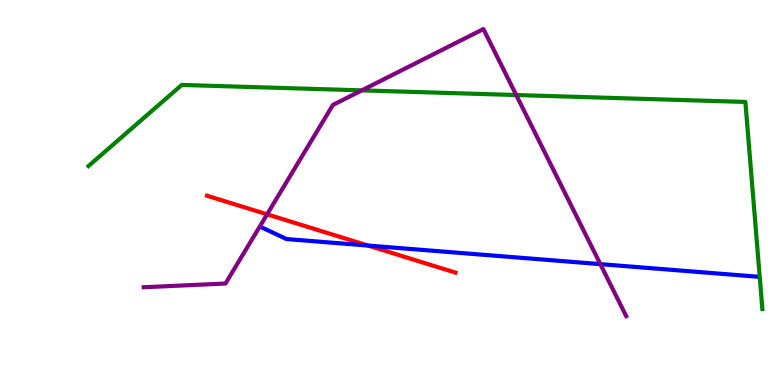[{'lines': ['blue', 'red'], 'intersections': [{'x': 4.75, 'y': 3.62}]}, {'lines': ['green', 'red'], 'intersections': []}, {'lines': ['purple', 'red'], 'intersections': [{'x': 3.45, 'y': 4.43}]}, {'lines': ['blue', 'green'], 'intersections': []}, {'lines': ['blue', 'purple'], 'intersections': [{'x': 7.75, 'y': 3.14}]}, {'lines': ['green', 'purple'], 'intersections': [{'x': 4.67, 'y': 7.65}, {'x': 6.66, 'y': 7.53}]}]